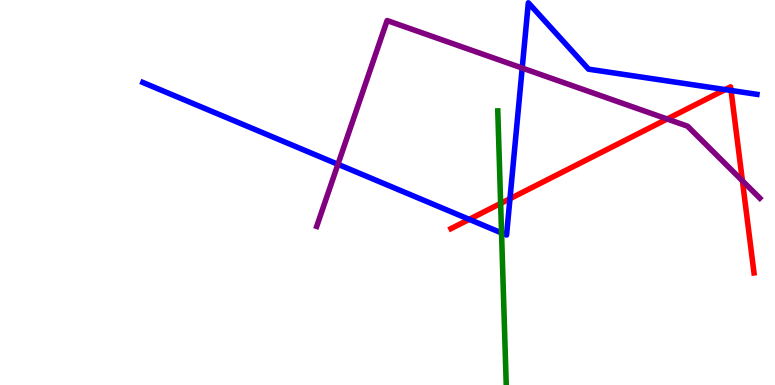[{'lines': ['blue', 'red'], 'intersections': [{'x': 6.05, 'y': 4.3}, {'x': 6.58, 'y': 4.84}, {'x': 9.36, 'y': 7.67}, {'x': 9.43, 'y': 7.65}]}, {'lines': ['green', 'red'], 'intersections': [{'x': 6.46, 'y': 4.72}]}, {'lines': ['purple', 'red'], 'intersections': [{'x': 8.61, 'y': 6.91}, {'x': 9.58, 'y': 5.3}]}, {'lines': ['blue', 'green'], 'intersections': [{'x': 6.47, 'y': 3.95}]}, {'lines': ['blue', 'purple'], 'intersections': [{'x': 4.36, 'y': 5.73}, {'x': 6.74, 'y': 8.23}]}, {'lines': ['green', 'purple'], 'intersections': []}]